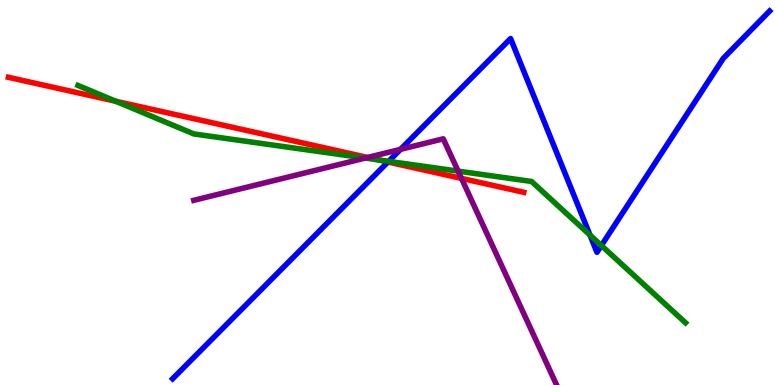[{'lines': ['blue', 'red'], 'intersections': [{'x': 5.01, 'y': 5.79}]}, {'lines': ['green', 'red'], 'intersections': [{'x': 1.49, 'y': 7.37}, {'x': 4.89, 'y': 5.84}]}, {'lines': ['purple', 'red'], 'intersections': [{'x': 4.74, 'y': 5.91}, {'x': 5.95, 'y': 5.37}]}, {'lines': ['blue', 'green'], 'intersections': [{'x': 5.01, 'y': 5.81}, {'x': 7.61, 'y': 3.89}, {'x': 7.76, 'y': 3.62}]}, {'lines': ['blue', 'purple'], 'intersections': [{'x': 5.17, 'y': 6.12}]}, {'lines': ['green', 'purple'], 'intersections': [{'x': 4.71, 'y': 5.89}, {'x': 5.91, 'y': 5.56}]}]